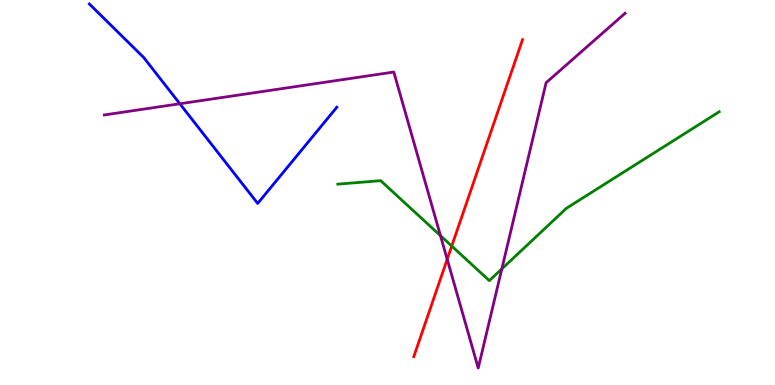[{'lines': ['blue', 'red'], 'intersections': []}, {'lines': ['green', 'red'], 'intersections': [{'x': 5.83, 'y': 3.61}]}, {'lines': ['purple', 'red'], 'intersections': [{'x': 5.77, 'y': 3.27}]}, {'lines': ['blue', 'green'], 'intersections': []}, {'lines': ['blue', 'purple'], 'intersections': [{'x': 2.32, 'y': 7.3}]}, {'lines': ['green', 'purple'], 'intersections': [{'x': 5.68, 'y': 3.88}, {'x': 6.48, 'y': 3.02}]}]